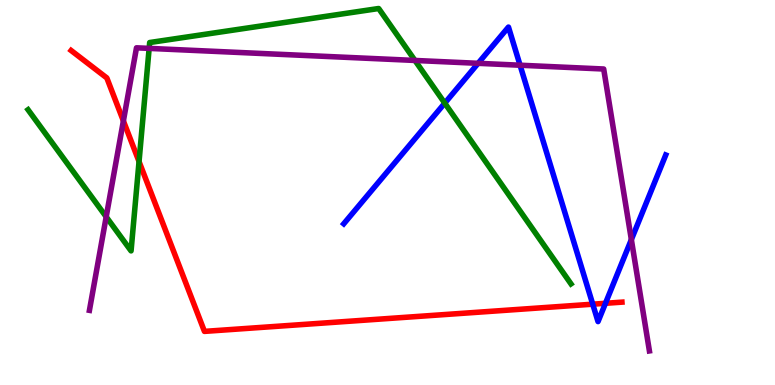[{'lines': ['blue', 'red'], 'intersections': [{'x': 7.65, 'y': 2.1}, {'x': 7.81, 'y': 2.12}]}, {'lines': ['green', 'red'], 'intersections': [{'x': 1.79, 'y': 5.8}]}, {'lines': ['purple', 'red'], 'intersections': [{'x': 1.59, 'y': 6.86}]}, {'lines': ['blue', 'green'], 'intersections': [{'x': 5.74, 'y': 7.32}]}, {'lines': ['blue', 'purple'], 'intersections': [{'x': 6.17, 'y': 8.36}, {'x': 6.71, 'y': 8.31}, {'x': 8.15, 'y': 3.78}]}, {'lines': ['green', 'purple'], 'intersections': [{'x': 1.37, 'y': 4.37}, {'x': 1.92, 'y': 8.74}, {'x': 5.35, 'y': 8.43}]}]